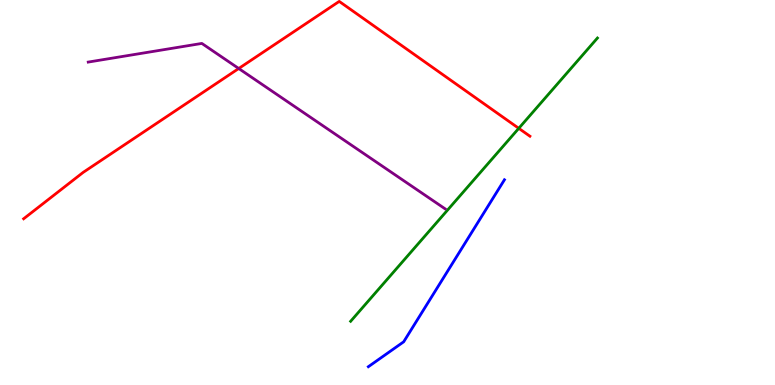[{'lines': ['blue', 'red'], 'intersections': []}, {'lines': ['green', 'red'], 'intersections': [{'x': 6.69, 'y': 6.67}]}, {'lines': ['purple', 'red'], 'intersections': [{'x': 3.08, 'y': 8.22}]}, {'lines': ['blue', 'green'], 'intersections': []}, {'lines': ['blue', 'purple'], 'intersections': []}, {'lines': ['green', 'purple'], 'intersections': []}]